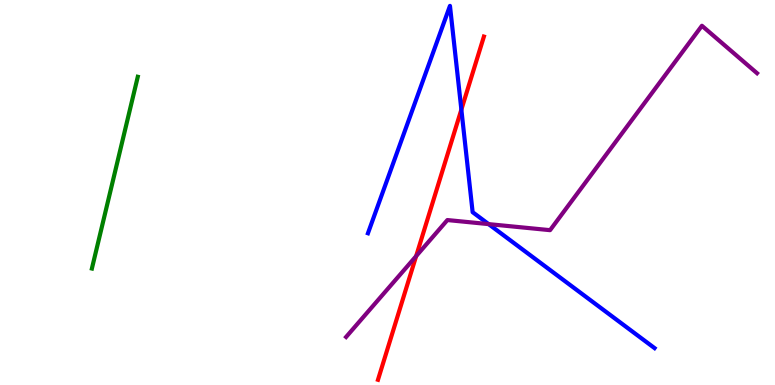[{'lines': ['blue', 'red'], 'intersections': [{'x': 5.95, 'y': 7.15}]}, {'lines': ['green', 'red'], 'intersections': []}, {'lines': ['purple', 'red'], 'intersections': [{'x': 5.37, 'y': 3.35}]}, {'lines': ['blue', 'green'], 'intersections': []}, {'lines': ['blue', 'purple'], 'intersections': [{'x': 6.3, 'y': 4.18}]}, {'lines': ['green', 'purple'], 'intersections': []}]